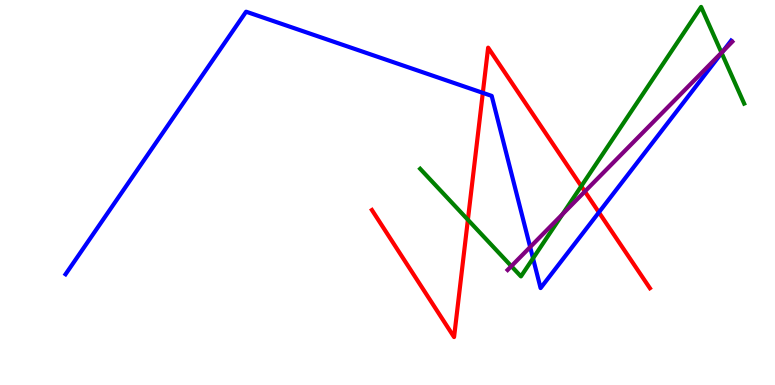[{'lines': ['blue', 'red'], 'intersections': [{'x': 6.23, 'y': 7.59}, {'x': 7.73, 'y': 4.48}]}, {'lines': ['green', 'red'], 'intersections': [{'x': 6.04, 'y': 4.29}, {'x': 7.5, 'y': 5.16}]}, {'lines': ['purple', 'red'], 'intersections': [{'x': 7.55, 'y': 5.03}]}, {'lines': ['blue', 'green'], 'intersections': [{'x': 6.88, 'y': 3.29}, {'x': 9.31, 'y': 8.62}]}, {'lines': ['blue', 'purple'], 'intersections': [{'x': 6.84, 'y': 3.58}, {'x': 9.33, 'y': 8.67}]}, {'lines': ['green', 'purple'], 'intersections': [{'x': 6.6, 'y': 3.09}, {'x': 7.26, 'y': 4.44}, {'x': 9.31, 'y': 8.63}]}]